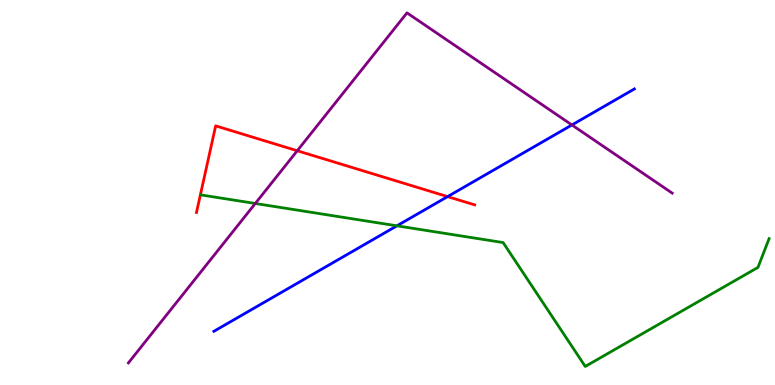[{'lines': ['blue', 'red'], 'intersections': [{'x': 5.78, 'y': 4.89}]}, {'lines': ['green', 'red'], 'intersections': []}, {'lines': ['purple', 'red'], 'intersections': [{'x': 3.84, 'y': 6.08}]}, {'lines': ['blue', 'green'], 'intersections': [{'x': 5.12, 'y': 4.13}]}, {'lines': ['blue', 'purple'], 'intersections': [{'x': 7.38, 'y': 6.75}]}, {'lines': ['green', 'purple'], 'intersections': [{'x': 3.29, 'y': 4.71}]}]